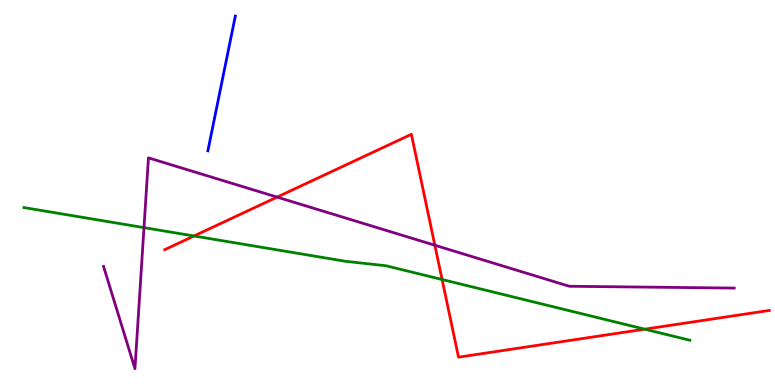[{'lines': ['blue', 'red'], 'intersections': []}, {'lines': ['green', 'red'], 'intersections': [{'x': 2.5, 'y': 3.87}, {'x': 5.7, 'y': 2.74}, {'x': 8.32, 'y': 1.45}]}, {'lines': ['purple', 'red'], 'intersections': [{'x': 3.58, 'y': 4.88}, {'x': 5.61, 'y': 3.63}]}, {'lines': ['blue', 'green'], 'intersections': []}, {'lines': ['blue', 'purple'], 'intersections': []}, {'lines': ['green', 'purple'], 'intersections': [{'x': 1.86, 'y': 4.09}]}]